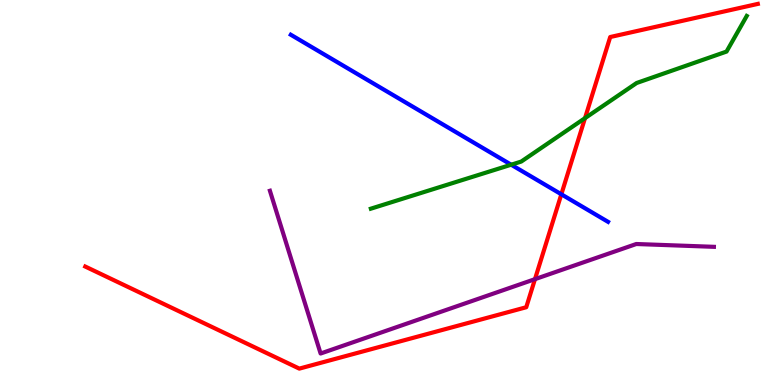[{'lines': ['blue', 'red'], 'intersections': [{'x': 7.24, 'y': 4.95}]}, {'lines': ['green', 'red'], 'intersections': [{'x': 7.55, 'y': 6.93}]}, {'lines': ['purple', 'red'], 'intersections': [{'x': 6.9, 'y': 2.75}]}, {'lines': ['blue', 'green'], 'intersections': [{'x': 6.6, 'y': 5.72}]}, {'lines': ['blue', 'purple'], 'intersections': []}, {'lines': ['green', 'purple'], 'intersections': []}]